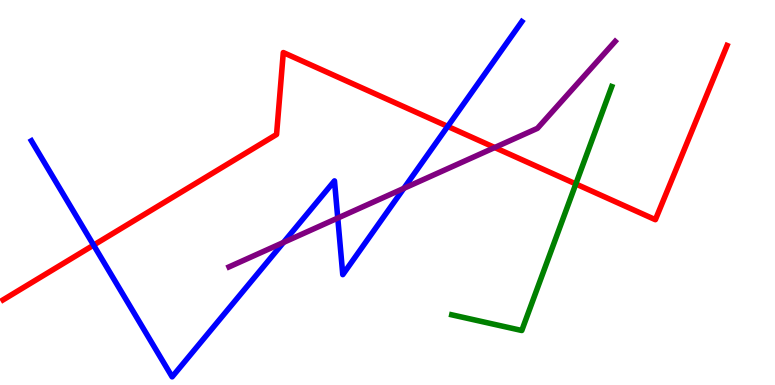[{'lines': ['blue', 'red'], 'intersections': [{'x': 1.21, 'y': 3.63}, {'x': 5.78, 'y': 6.72}]}, {'lines': ['green', 'red'], 'intersections': [{'x': 7.43, 'y': 5.22}]}, {'lines': ['purple', 'red'], 'intersections': [{'x': 6.38, 'y': 6.17}]}, {'lines': ['blue', 'green'], 'intersections': []}, {'lines': ['blue', 'purple'], 'intersections': [{'x': 3.66, 'y': 3.7}, {'x': 4.36, 'y': 4.34}, {'x': 5.21, 'y': 5.11}]}, {'lines': ['green', 'purple'], 'intersections': []}]